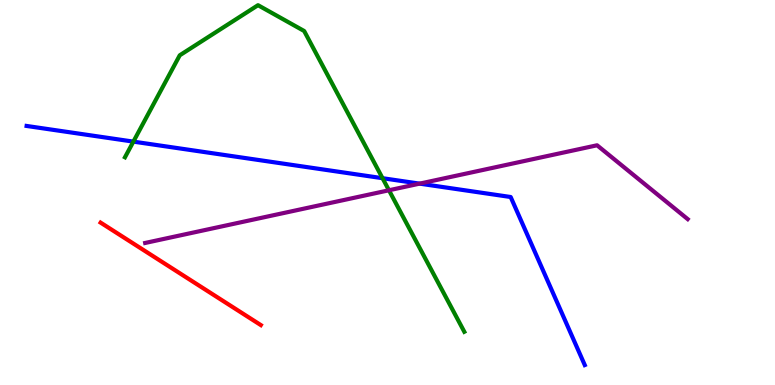[{'lines': ['blue', 'red'], 'intersections': []}, {'lines': ['green', 'red'], 'intersections': []}, {'lines': ['purple', 'red'], 'intersections': []}, {'lines': ['blue', 'green'], 'intersections': [{'x': 1.72, 'y': 6.32}, {'x': 4.94, 'y': 5.37}]}, {'lines': ['blue', 'purple'], 'intersections': [{'x': 5.41, 'y': 5.23}]}, {'lines': ['green', 'purple'], 'intersections': [{'x': 5.02, 'y': 5.06}]}]